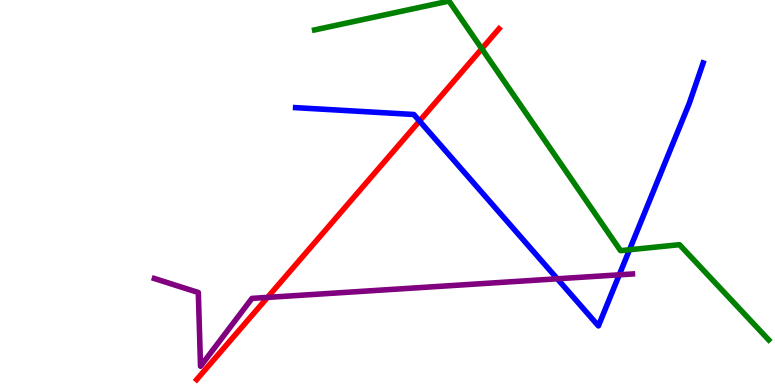[{'lines': ['blue', 'red'], 'intersections': [{'x': 5.41, 'y': 6.86}]}, {'lines': ['green', 'red'], 'intersections': [{'x': 6.22, 'y': 8.73}]}, {'lines': ['purple', 'red'], 'intersections': [{'x': 3.45, 'y': 2.28}]}, {'lines': ['blue', 'green'], 'intersections': [{'x': 8.12, 'y': 3.51}]}, {'lines': ['blue', 'purple'], 'intersections': [{'x': 7.19, 'y': 2.76}, {'x': 7.99, 'y': 2.86}]}, {'lines': ['green', 'purple'], 'intersections': []}]